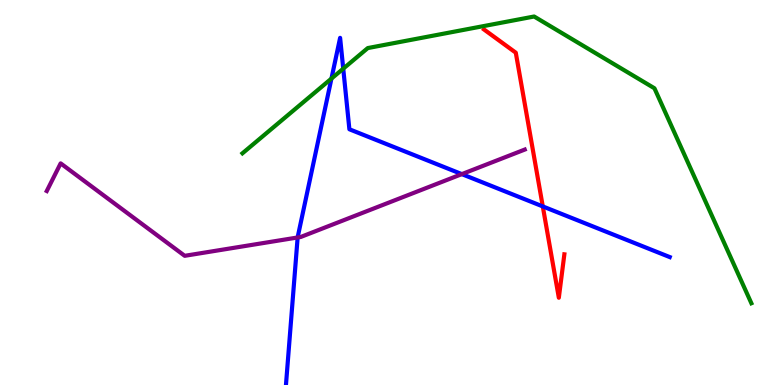[{'lines': ['blue', 'red'], 'intersections': [{'x': 7.0, 'y': 4.64}]}, {'lines': ['green', 'red'], 'intersections': []}, {'lines': ['purple', 'red'], 'intersections': []}, {'lines': ['blue', 'green'], 'intersections': [{'x': 4.28, 'y': 7.96}, {'x': 4.43, 'y': 8.22}]}, {'lines': ['blue', 'purple'], 'intersections': [{'x': 3.84, 'y': 3.83}, {'x': 5.96, 'y': 5.48}]}, {'lines': ['green', 'purple'], 'intersections': []}]